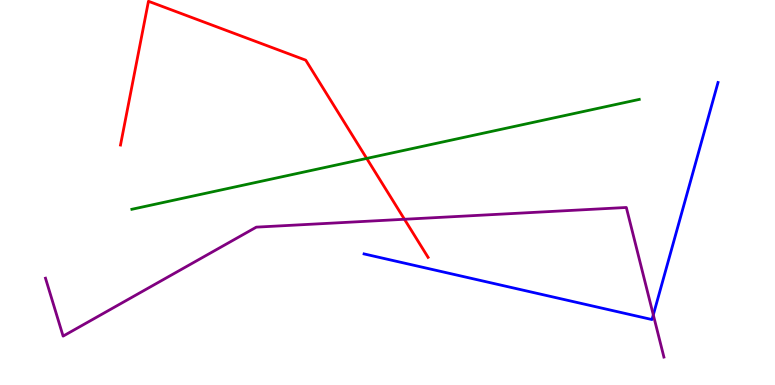[{'lines': ['blue', 'red'], 'intersections': []}, {'lines': ['green', 'red'], 'intersections': [{'x': 4.73, 'y': 5.88}]}, {'lines': ['purple', 'red'], 'intersections': [{'x': 5.22, 'y': 4.3}]}, {'lines': ['blue', 'green'], 'intersections': []}, {'lines': ['blue', 'purple'], 'intersections': [{'x': 8.43, 'y': 1.82}]}, {'lines': ['green', 'purple'], 'intersections': []}]